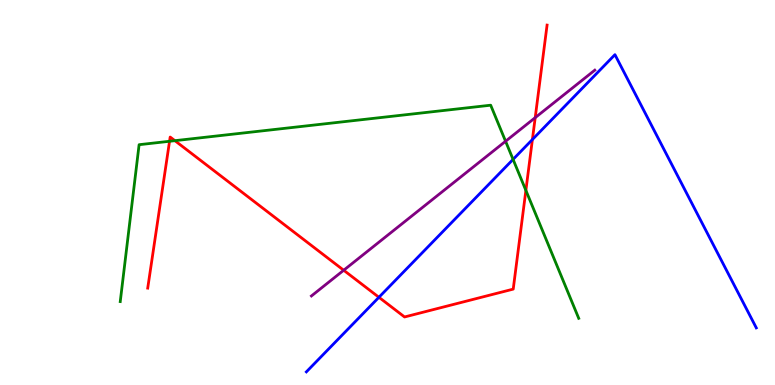[{'lines': ['blue', 'red'], 'intersections': [{'x': 4.89, 'y': 2.28}, {'x': 6.87, 'y': 6.38}]}, {'lines': ['green', 'red'], 'intersections': [{'x': 2.19, 'y': 6.33}, {'x': 2.26, 'y': 6.35}, {'x': 6.79, 'y': 5.05}]}, {'lines': ['purple', 'red'], 'intersections': [{'x': 4.43, 'y': 2.98}, {'x': 6.91, 'y': 6.94}]}, {'lines': ['blue', 'green'], 'intersections': [{'x': 6.62, 'y': 5.86}]}, {'lines': ['blue', 'purple'], 'intersections': []}, {'lines': ['green', 'purple'], 'intersections': [{'x': 6.52, 'y': 6.33}]}]